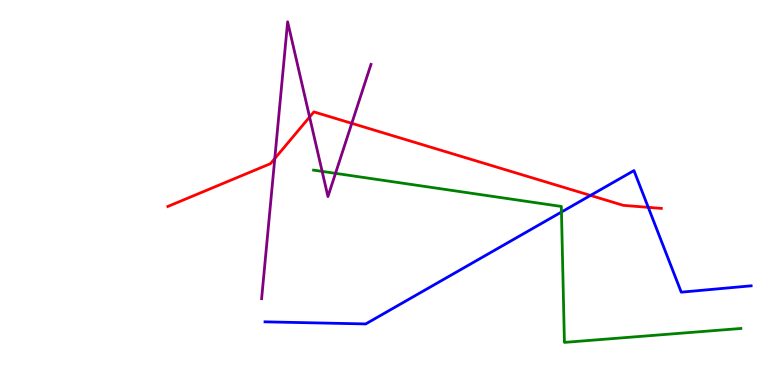[{'lines': ['blue', 'red'], 'intersections': [{'x': 7.62, 'y': 4.92}, {'x': 8.36, 'y': 4.61}]}, {'lines': ['green', 'red'], 'intersections': []}, {'lines': ['purple', 'red'], 'intersections': [{'x': 3.55, 'y': 5.88}, {'x': 3.99, 'y': 6.96}, {'x': 4.54, 'y': 6.8}]}, {'lines': ['blue', 'green'], 'intersections': [{'x': 7.24, 'y': 4.49}]}, {'lines': ['blue', 'purple'], 'intersections': []}, {'lines': ['green', 'purple'], 'intersections': [{'x': 4.16, 'y': 5.55}, {'x': 4.33, 'y': 5.5}]}]